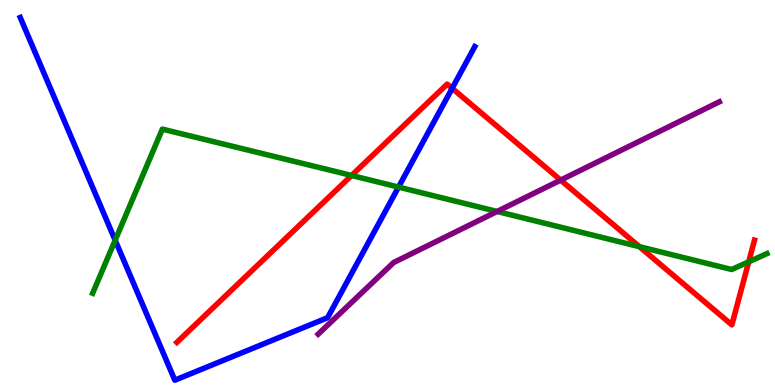[{'lines': ['blue', 'red'], 'intersections': [{'x': 5.83, 'y': 7.71}]}, {'lines': ['green', 'red'], 'intersections': [{'x': 4.54, 'y': 5.44}, {'x': 8.25, 'y': 3.59}, {'x': 9.66, 'y': 3.2}]}, {'lines': ['purple', 'red'], 'intersections': [{'x': 7.23, 'y': 5.32}]}, {'lines': ['blue', 'green'], 'intersections': [{'x': 1.49, 'y': 3.76}, {'x': 5.14, 'y': 5.14}]}, {'lines': ['blue', 'purple'], 'intersections': []}, {'lines': ['green', 'purple'], 'intersections': [{'x': 6.41, 'y': 4.51}]}]